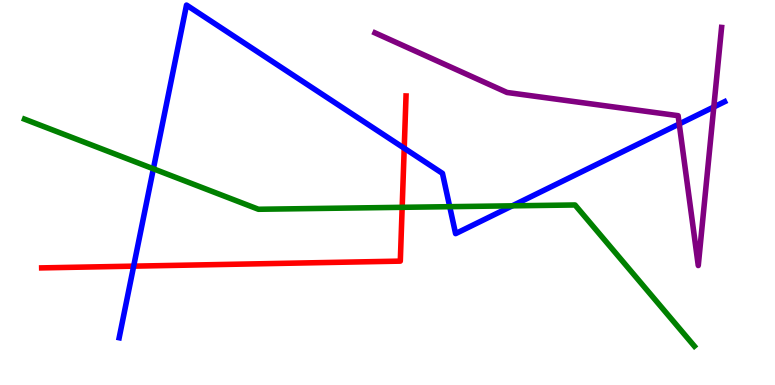[{'lines': ['blue', 'red'], 'intersections': [{'x': 1.72, 'y': 3.09}, {'x': 5.22, 'y': 6.15}]}, {'lines': ['green', 'red'], 'intersections': [{'x': 5.19, 'y': 4.62}]}, {'lines': ['purple', 'red'], 'intersections': []}, {'lines': ['blue', 'green'], 'intersections': [{'x': 1.98, 'y': 5.62}, {'x': 5.8, 'y': 4.63}, {'x': 6.61, 'y': 4.65}]}, {'lines': ['blue', 'purple'], 'intersections': [{'x': 8.76, 'y': 6.78}, {'x': 9.21, 'y': 7.22}]}, {'lines': ['green', 'purple'], 'intersections': []}]